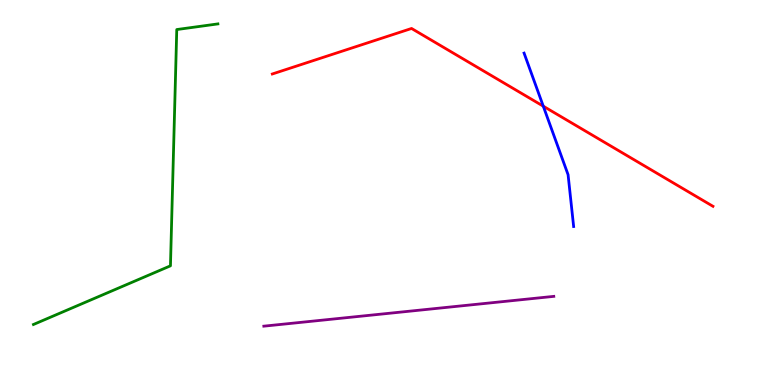[{'lines': ['blue', 'red'], 'intersections': [{'x': 7.01, 'y': 7.24}]}, {'lines': ['green', 'red'], 'intersections': []}, {'lines': ['purple', 'red'], 'intersections': []}, {'lines': ['blue', 'green'], 'intersections': []}, {'lines': ['blue', 'purple'], 'intersections': []}, {'lines': ['green', 'purple'], 'intersections': []}]